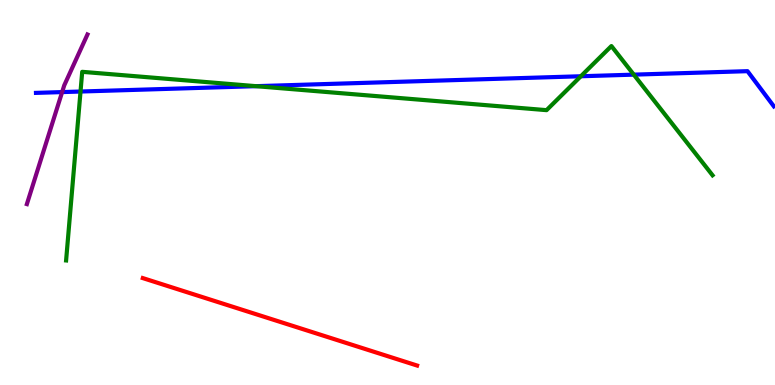[{'lines': ['blue', 'red'], 'intersections': []}, {'lines': ['green', 'red'], 'intersections': []}, {'lines': ['purple', 'red'], 'intersections': []}, {'lines': ['blue', 'green'], 'intersections': [{'x': 1.04, 'y': 7.62}, {'x': 3.3, 'y': 7.76}, {'x': 7.49, 'y': 8.02}, {'x': 8.18, 'y': 8.06}]}, {'lines': ['blue', 'purple'], 'intersections': [{'x': 0.802, 'y': 7.61}]}, {'lines': ['green', 'purple'], 'intersections': []}]